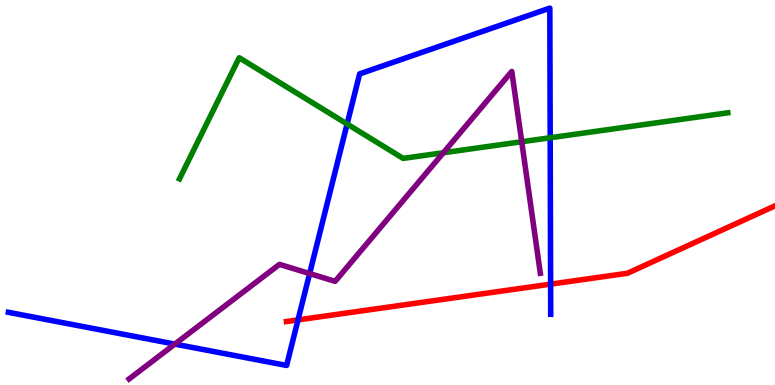[{'lines': ['blue', 'red'], 'intersections': [{'x': 3.85, 'y': 1.69}, {'x': 7.1, 'y': 2.62}]}, {'lines': ['green', 'red'], 'intersections': []}, {'lines': ['purple', 'red'], 'intersections': []}, {'lines': ['blue', 'green'], 'intersections': [{'x': 4.48, 'y': 6.78}, {'x': 7.1, 'y': 6.42}]}, {'lines': ['blue', 'purple'], 'intersections': [{'x': 2.26, 'y': 1.06}, {'x': 4.0, 'y': 2.89}]}, {'lines': ['green', 'purple'], 'intersections': [{'x': 5.72, 'y': 6.03}, {'x': 6.73, 'y': 6.32}]}]